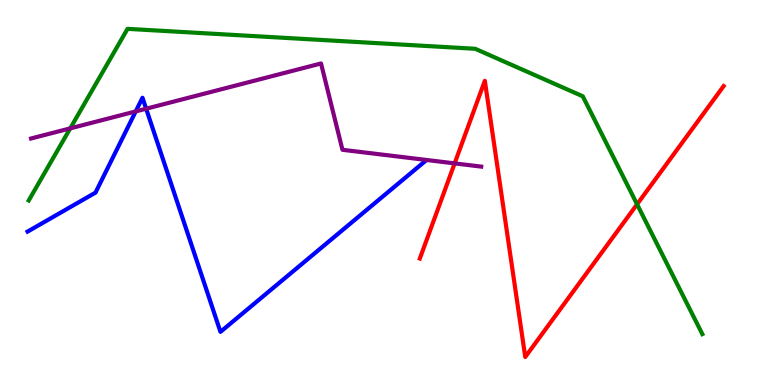[{'lines': ['blue', 'red'], 'intersections': []}, {'lines': ['green', 'red'], 'intersections': [{'x': 8.22, 'y': 4.69}]}, {'lines': ['purple', 'red'], 'intersections': [{'x': 5.87, 'y': 5.76}]}, {'lines': ['blue', 'green'], 'intersections': []}, {'lines': ['blue', 'purple'], 'intersections': [{'x': 1.75, 'y': 7.11}, {'x': 1.89, 'y': 7.18}]}, {'lines': ['green', 'purple'], 'intersections': [{'x': 0.906, 'y': 6.67}]}]